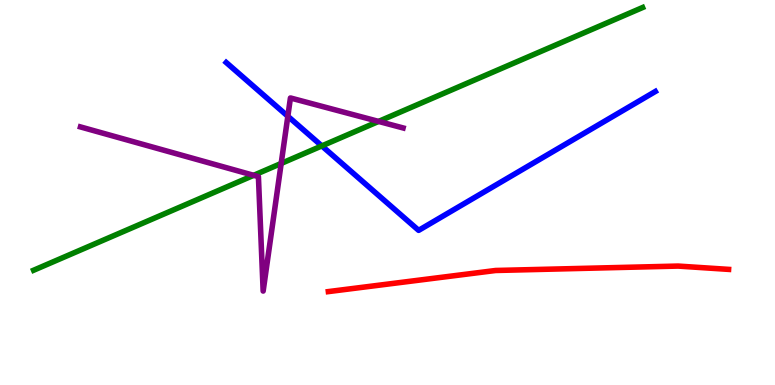[{'lines': ['blue', 'red'], 'intersections': []}, {'lines': ['green', 'red'], 'intersections': []}, {'lines': ['purple', 'red'], 'intersections': []}, {'lines': ['blue', 'green'], 'intersections': [{'x': 4.15, 'y': 6.21}]}, {'lines': ['blue', 'purple'], 'intersections': [{'x': 3.71, 'y': 6.98}]}, {'lines': ['green', 'purple'], 'intersections': [{'x': 3.27, 'y': 5.45}, {'x': 3.63, 'y': 5.75}, {'x': 4.89, 'y': 6.85}]}]